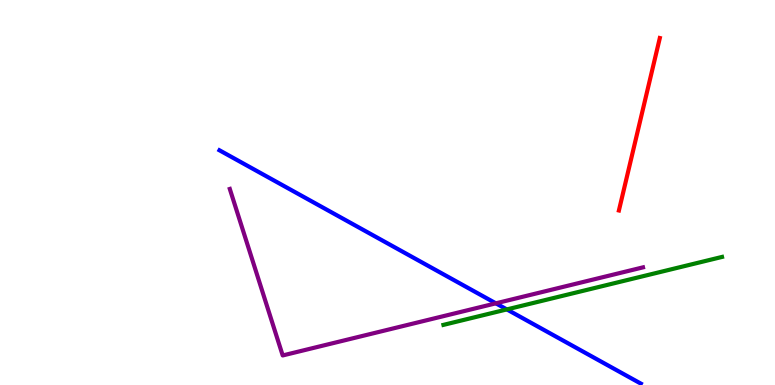[{'lines': ['blue', 'red'], 'intersections': []}, {'lines': ['green', 'red'], 'intersections': []}, {'lines': ['purple', 'red'], 'intersections': []}, {'lines': ['blue', 'green'], 'intersections': [{'x': 6.54, 'y': 1.96}]}, {'lines': ['blue', 'purple'], 'intersections': [{'x': 6.4, 'y': 2.12}]}, {'lines': ['green', 'purple'], 'intersections': []}]